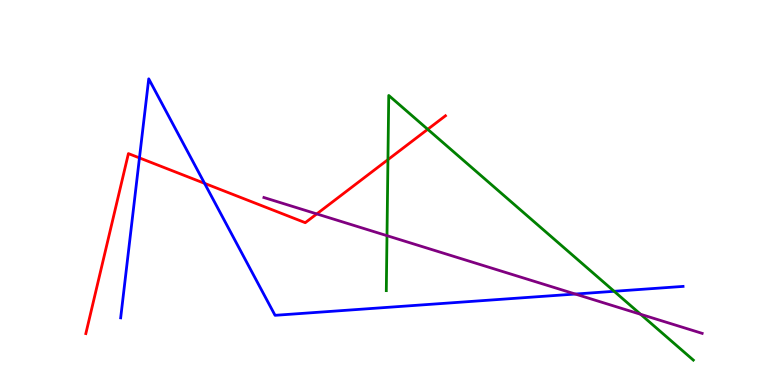[{'lines': ['blue', 'red'], 'intersections': [{'x': 1.8, 'y': 5.9}, {'x': 2.64, 'y': 5.24}]}, {'lines': ['green', 'red'], 'intersections': [{'x': 5.01, 'y': 5.85}, {'x': 5.52, 'y': 6.64}]}, {'lines': ['purple', 'red'], 'intersections': [{'x': 4.09, 'y': 4.44}]}, {'lines': ['blue', 'green'], 'intersections': [{'x': 7.92, 'y': 2.43}]}, {'lines': ['blue', 'purple'], 'intersections': [{'x': 7.42, 'y': 2.36}]}, {'lines': ['green', 'purple'], 'intersections': [{'x': 4.99, 'y': 3.88}, {'x': 8.27, 'y': 1.84}]}]